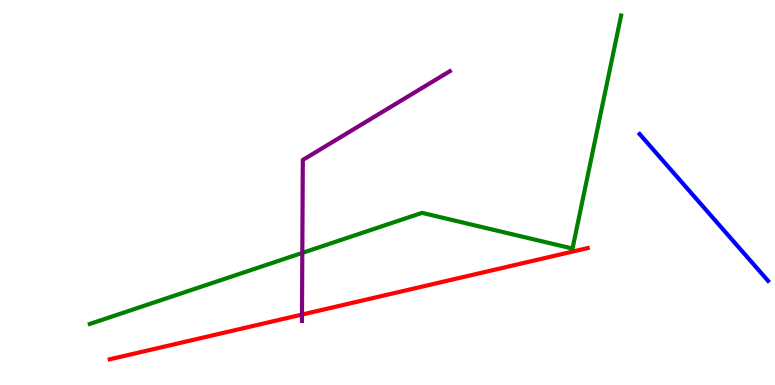[{'lines': ['blue', 'red'], 'intersections': []}, {'lines': ['green', 'red'], 'intersections': []}, {'lines': ['purple', 'red'], 'intersections': [{'x': 3.9, 'y': 1.83}]}, {'lines': ['blue', 'green'], 'intersections': []}, {'lines': ['blue', 'purple'], 'intersections': []}, {'lines': ['green', 'purple'], 'intersections': [{'x': 3.9, 'y': 3.43}]}]